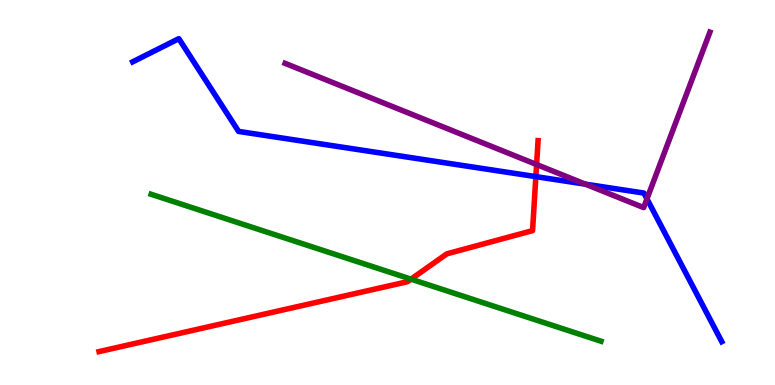[{'lines': ['blue', 'red'], 'intersections': [{'x': 6.91, 'y': 5.41}]}, {'lines': ['green', 'red'], 'intersections': [{'x': 5.3, 'y': 2.75}]}, {'lines': ['purple', 'red'], 'intersections': [{'x': 6.92, 'y': 5.73}]}, {'lines': ['blue', 'green'], 'intersections': []}, {'lines': ['blue', 'purple'], 'intersections': [{'x': 7.55, 'y': 5.22}, {'x': 8.35, 'y': 4.84}]}, {'lines': ['green', 'purple'], 'intersections': []}]